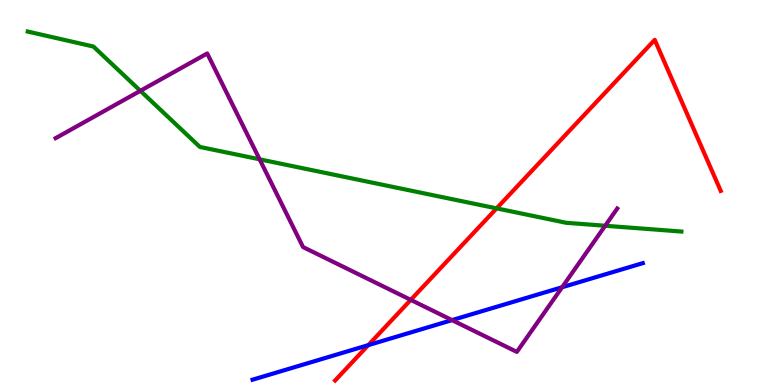[{'lines': ['blue', 'red'], 'intersections': [{'x': 4.75, 'y': 1.04}]}, {'lines': ['green', 'red'], 'intersections': [{'x': 6.41, 'y': 4.59}]}, {'lines': ['purple', 'red'], 'intersections': [{'x': 5.3, 'y': 2.21}]}, {'lines': ['blue', 'green'], 'intersections': []}, {'lines': ['blue', 'purple'], 'intersections': [{'x': 5.83, 'y': 1.69}, {'x': 7.25, 'y': 2.54}]}, {'lines': ['green', 'purple'], 'intersections': [{'x': 1.81, 'y': 7.64}, {'x': 3.35, 'y': 5.86}, {'x': 7.81, 'y': 4.14}]}]